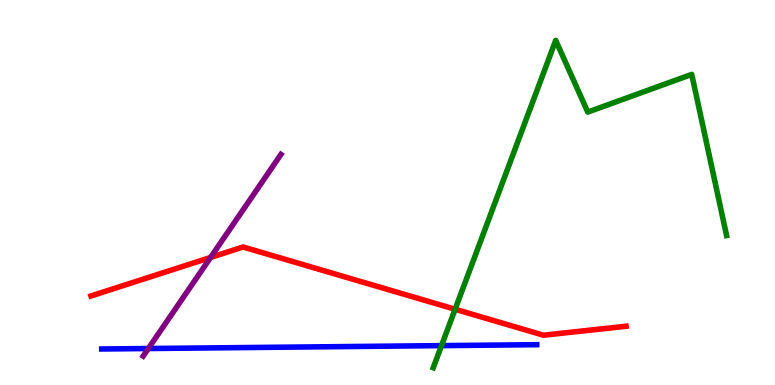[{'lines': ['blue', 'red'], 'intersections': []}, {'lines': ['green', 'red'], 'intersections': [{'x': 5.87, 'y': 1.97}]}, {'lines': ['purple', 'red'], 'intersections': [{'x': 2.72, 'y': 3.31}]}, {'lines': ['blue', 'green'], 'intersections': [{'x': 5.7, 'y': 1.02}]}, {'lines': ['blue', 'purple'], 'intersections': [{'x': 1.91, 'y': 0.947}]}, {'lines': ['green', 'purple'], 'intersections': []}]